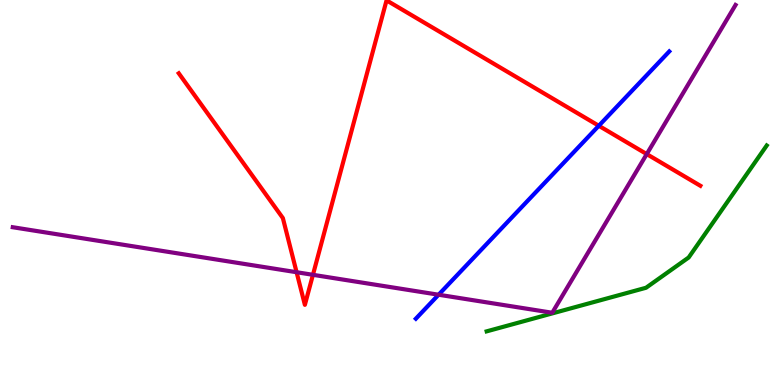[{'lines': ['blue', 'red'], 'intersections': [{'x': 7.73, 'y': 6.73}]}, {'lines': ['green', 'red'], 'intersections': []}, {'lines': ['purple', 'red'], 'intersections': [{'x': 3.83, 'y': 2.93}, {'x': 4.04, 'y': 2.86}, {'x': 8.35, 'y': 6.0}]}, {'lines': ['blue', 'green'], 'intersections': []}, {'lines': ['blue', 'purple'], 'intersections': [{'x': 5.66, 'y': 2.34}]}, {'lines': ['green', 'purple'], 'intersections': []}]